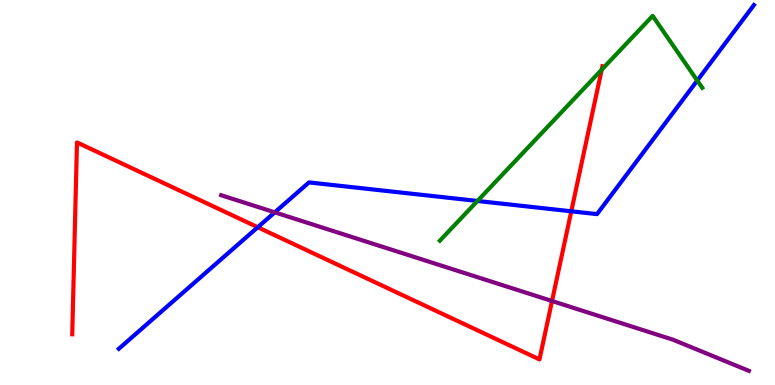[{'lines': ['blue', 'red'], 'intersections': [{'x': 3.33, 'y': 4.1}, {'x': 7.37, 'y': 4.51}]}, {'lines': ['green', 'red'], 'intersections': [{'x': 7.76, 'y': 8.19}]}, {'lines': ['purple', 'red'], 'intersections': [{'x': 7.12, 'y': 2.18}]}, {'lines': ['blue', 'green'], 'intersections': [{'x': 6.16, 'y': 4.78}, {'x': 9.0, 'y': 7.91}]}, {'lines': ['blue', 'purple'], 'intersections': [{'x': 3.55, 'y': 4.48}]}, {'lines': ['green', 'purple'], 'intersections': []}]